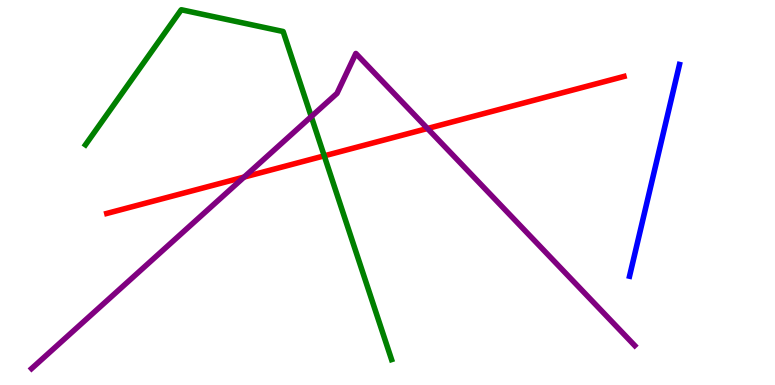[{'lines': ['blue', 'red'], 'intersections': []}, {'lines': ['green', 'red'], 'intersections': [{'x': 4.18, 'y': 5.95}]}, {'lines': ['purple', 'red'], 'intersections': [{'x': 3.15, 'y': 5.4}, {'x': 5.52, 'y': 6.66}]}, {'lines': ['blue', 'green'], 'intersections': []}, {'lines': ['blue', 'purple'], 'intersections': []}, {'lines': ['green', 'purple'], 'intersections': [{'x': 4.02, 'y': 6.97}]}]